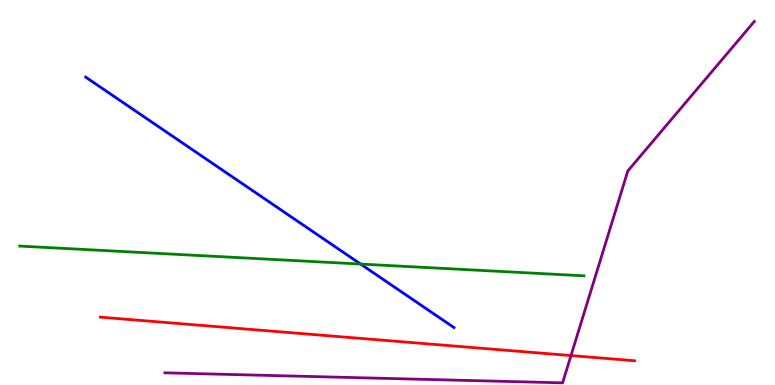[{'lines': ['blue', 'red'], 'intersections': []}, {'lines': ['green', 'red'], 'intersections': []}, {'lines': ['purple', 'red'], 'intersections': [{'x': 7.37, 'y': 0.765}]}, {'lines': ['blue', 'green'], 'intersections': [{'x': 4.65, 'y': 3.14}]}, {'lines': ['blue', 'purple'], 'intersections': []}, {'lines': ['green', 'purple'], 'intersections': []}]